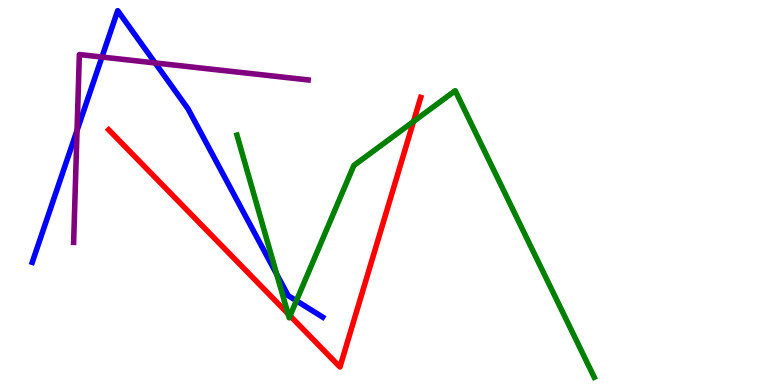[{'lines': ['blue', 'red'], 'intersections': []}, {'lines': ['green', 'red'], 'intersections': [{'x': 3.72, 'y': 1.85}, {'x': 3.74, 'y': 1.8}, {'x': 5.34, 'y': 6.84}]}, {'lines': ['purple', 'red'], 'intersections': []}, {'lines': ['blue', 'green'], 'intersections': [{'x': 3.57, 'y': 2.88}, {'x': 3.82, 'y': 2.19}]}, {'lines': ['blue', 'purple'], 'intersections': [{'x': 0.994, 'y': 6.61}, {'x': 1.32, 'y': 8.52}, {'x': 2.0, 'y': 8.36}]}, {'lines': ['green', 'purple'], 'intersections': []}]